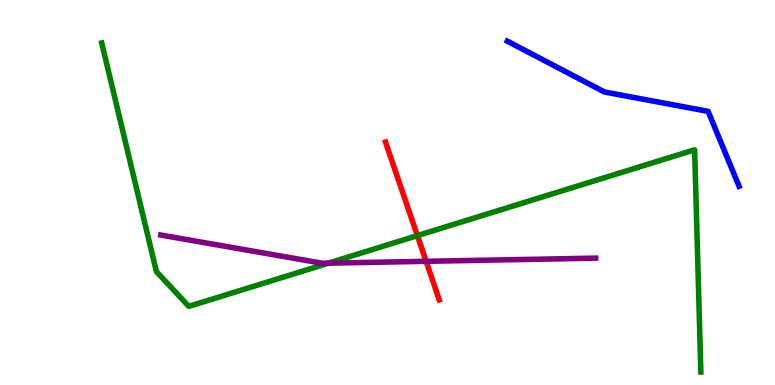[{'lines': ['blue', 'red'], 'intersections': []}, {'lines': ['green', 'red'], 'intersections': [{'x': 5.39, 'y': 3.88}]}, {'lines': ['purple', 'red'], 'intersections': [{'x': 5.5, 'y': 3.21}]}, {'lines': ['blue', 'green'], 'intersections': []}, {'lines': ['blue', 'purple'], 'intersections': []}, {'lines': ['green', 'purple'], 'intersections': [{'x': 4.24, 'y': 3.16}]}]